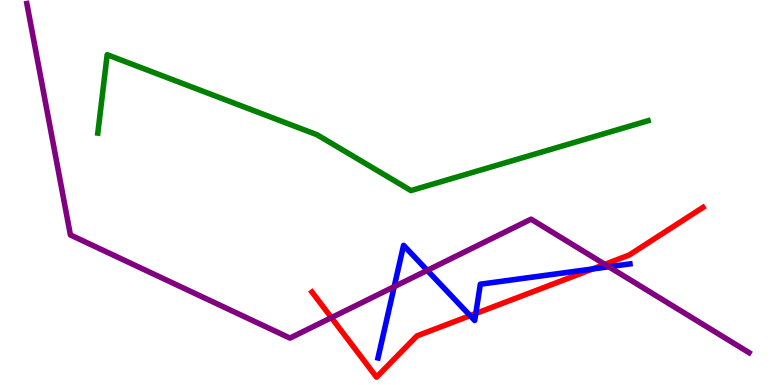[{'lines': ['blue', 'red'], 'intersections': [{'x': 6.07, 'y': 1.8}, {'x': 6.14, 'y': 1.86}, {'x': 7.65, 'y': 3.01}]}, {'lines': ['green', 'red'], 'intersections': []}, {'lines': ['purple', 'red'], 'intersections': [{'x': 4.28, 'y': 1.75}, {'x': 7.8, 'y': 3.13}]}, {'lines': ['blue', 'green'], 'intersections': []}, {'lines': ['blue', 'purple'], 'intersections': [{'x': 5.09, 'y': 2.55}, {'x': 5.51, 'y': 2.98}, {'x': 7.86, 'y': 3.07}]}, {'lines': ['green', 'purple'], 'intersections': []}]